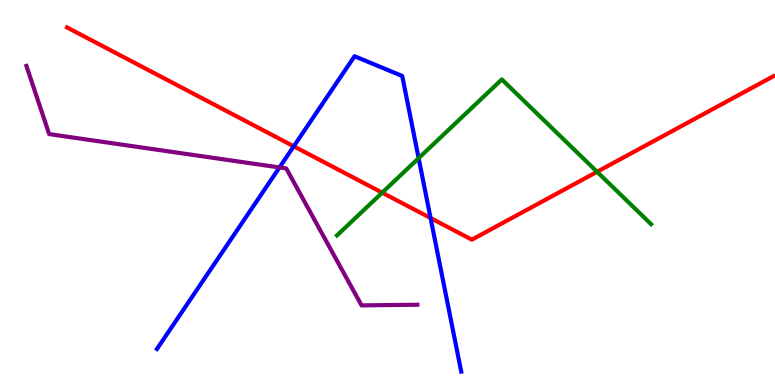[{'lines': ['blue', 'red'], 'intersections': [{'x': 3.79, 'y': 6.2}, {'x': 5.56, 'y': 4.34}]}, {'lines': ['green', 'red'], 'intersections': [{'x': 4.93, 'y': 5.0}, {'x': 7.7, 'y': 5.54}]}, {'lines': ['purple', 'red'], 'intersections': []}, {'lines': ['blue', 'green'], 'intersections': [{'x': 5.4, 'y': 5.89}]}, {'lines': ['blue', 'purple'], 'intersections': [{'x': 3.61, 'y': 5.65}]}, {'lines': ['green', 'purple'], 'intersections': []}]